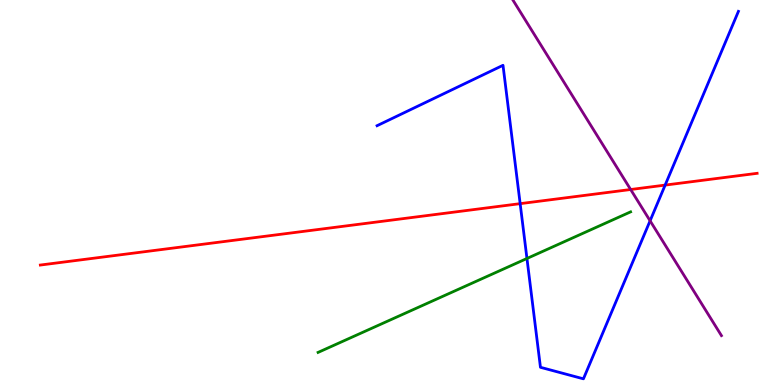[{'lines': ['blue', 'red'], 'intersections': [{'x': 6.71, 'y': 4.71}, {'x': 8.58, 'y': 5.19}]}, {'lines': ['green', 'red'], 'intersections': []}, {'lines': ['purple', 'red'], 'intersections': [{'x': 8.14, 'y': 5.08}]}, {'lines': ['blue', 'green'], 'intersections': [{'x': 6.8, 'y': 3.29}]}, {'lines': ['blue', 'purple'], 'intersections': [{'x': 8.39, 'y': 4.27}]}, {'lines': ['green', 'purple'], 'intersections': []}]